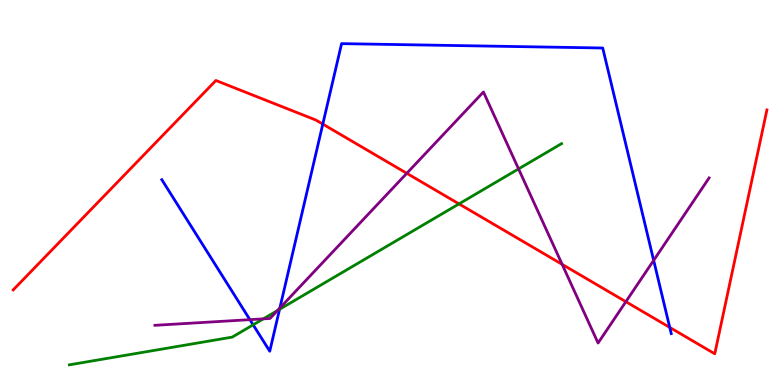[{'lines': ['blue', 'red'], 'intersections': [{'x': 4.17, 'y': 6.78}, {'x': 8.64, 'y': 1.5}]}, {'lines': ['green', 'red'], 'intersections': [{'x': 5.92, 'y': 4.7}]}, {'lines': ['purple', 'red'], 'intersections': [{'x': 5.25, 'y': 5.5}, {'x': 7.25, 'y': 3.13}, {'x': 8.08, 'y': 2.16}]}, {'lines': ['blue', 'green'], 'intersections': [{'x': 3.27, 'y': 1.56}, {'x': 3.61, 'y': 1.97}]}, {'lines': ['blue', 'purple'], 'intersections': [{'x': 3.22, 'y': 1.7}, {'x': 3.61, 'y': 2.0}, {'x': 8.43, 'y': 3.24}]}, {'lines': ['green', 'purple'], 'intersections': [{'x': 3.4, 'y': 1.72}, {'x': 3.58, 'y': 1.93}, {'x': 6.69, 'y': 5.61}]}]